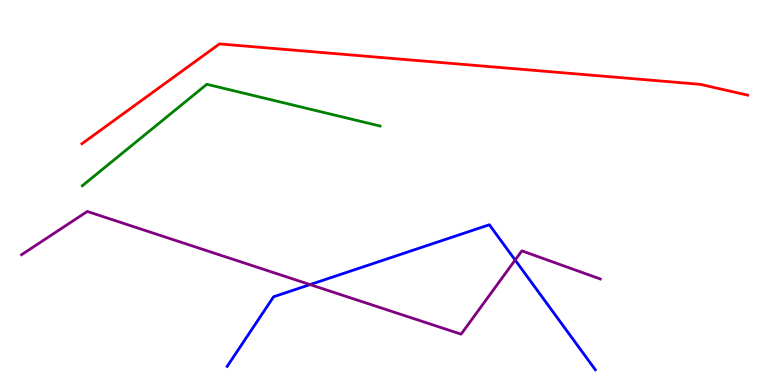[{'lines': ['blue', 'red'], 'intersections': []}, {'lines': ['green', 'red'], 'intersections': []}, {'lines': ['purple', 'red'], 'intersections': []}, {'lines': ['blue', 'green'], 'intersections': []}, {'lines': ['blue', 'purple'], 'intersections': [{'x': 4.0, 'y': 2.61}, {'x': 6.65, 'y': 3.25}]}, {'lines': ['green', 'purple'], 'intersections': []}]